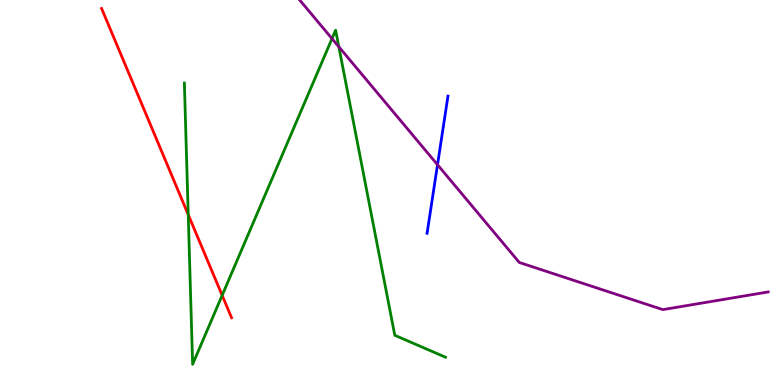[{'lines': ['blue', 'red'], 'intersections': []}, {'lines': ['green', 'red'], 'intersections': [{'x': 2.43, 'y': 4.42}, {'x': 2.87, 'y': 2.33}]}, {'lines': ['purple', 'red'], 'intersections': []}, {'lines': ['blue', 'green'], 'intersections': []}, {'lines': ['blue', 'purple'], 'intersections': [{'x': 5.65, 'y': 5.72}]}, {'lines': ['green', 'purple'], 'intersections': [{'x': 4.28, 'y': 9.0}, {'x': 4.37, 'y': 8.78}]}]